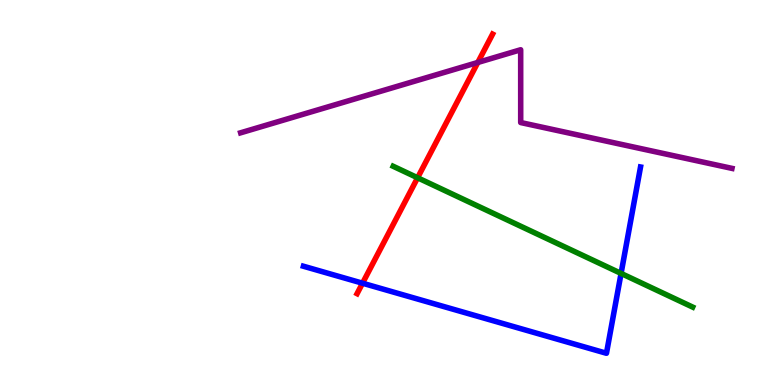[{'lines': ['blue', 'red'], 'intersections': [{'x': 4.68, 'y': 2.64}]}, {'lines': ['green', 'red'], 'intersections': [{'x': 5.39, 'y': 5.38}]}, {'lines': ['purple', 'red'], 'intersections': [{'x': 6.17, 'y': 8.38}]}, {'lines': ['blue', 'green'], 'intersections': [{'x': 8.01, 'y': 2.9}]}, {'lines': ['blue', 'purple'], 'intersections': []}, {'lines': ['green', 'purple'], 'intersections': []}]